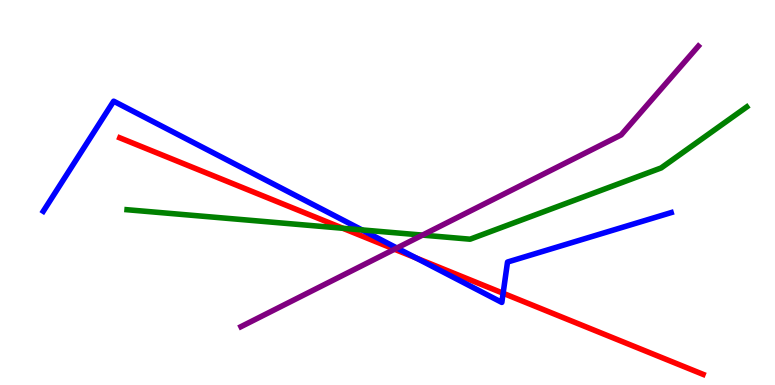[{'lines': ['blue', 'red'], 'intersections': [{'x': 5.37, 'y': 3.3}, {'x': 6.49, 'y': 2.38}]}, {'lines': ['green', 'red'], 'intersections': [{'x': 4.42, 'y': 4.07}]}, {'lines': ['purple', 'red'], 'intersections': [{'x': 5.09, 'y': 3.53}]}, {'lines': ['blue', 'green'], 'intersections': [{'x': 4.67, 'y': 4.03}]}, {'lines': ['blue', 'purple'], 'intersections': [{'x': 5.12, 'y': 3.56}]}, {'lines': ['green', 'purple'], 'intersections': [{'x': 5.45, 'y': 3.89}]}]